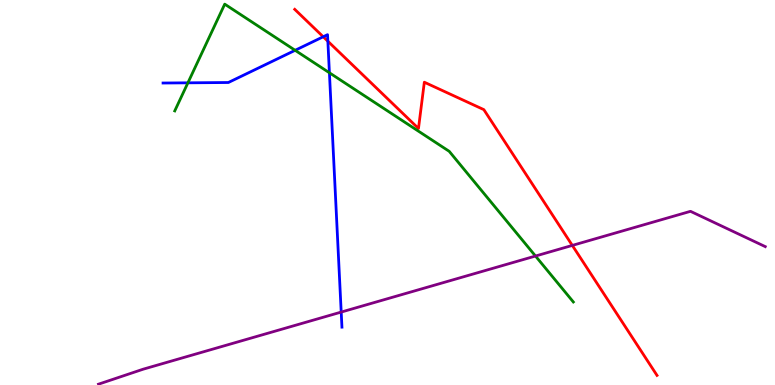[{'lines': ['blue', 'red'], 'intersections': [{'x': 4.17, 'y': 9.05}, {'x': 4.23, 'y': 8.93}]}, {'lines': ['green', 'red'], 'intersections': []}, {'lines': ['purple', 'red'], 'intersections': [{'x': 7.38, 'y': 3.63}]}, {'lines': ['blue', 'green'], 'intersections': [{'x': 2.42, 'y': 7.85}, {'x': 3.81, 'y': 8.69}, {'x': 4.25, 'y': 8.11}]}, {'lines': ['blue', 'purple'], 'intersections': [{'x': 4.4, 'y': 1.89}]}, {'lines': ['green', 'purple'], 'intersections': [{'x': 6.91, 'y': 3.35}]}]